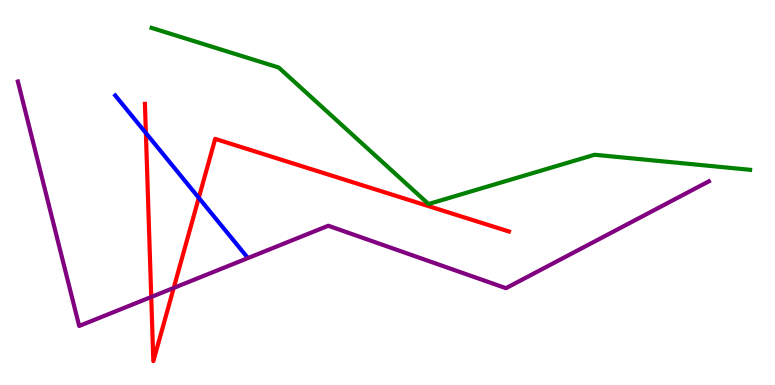[{'lines': ['blue', 'red'], 'intersections': [{'x': 1.88, 'y': 6.55}, {'x': 2.56, 'y': 4.86}]}, {'lines': ['green', 'red'], 'intersections': []}, {'lines': ['purple', 'red'], 'intersections': [{'x': 1.95, 'y': 2.29}, {'x': 2.24, 'y': 2.52}]}, {'lines': ['blue', 'green'], 'intersections': []}, {'lines': ['blue', 'purple'], 'intersections': []}, {'lines': ['green', 'purple'], 'intersections': []}]